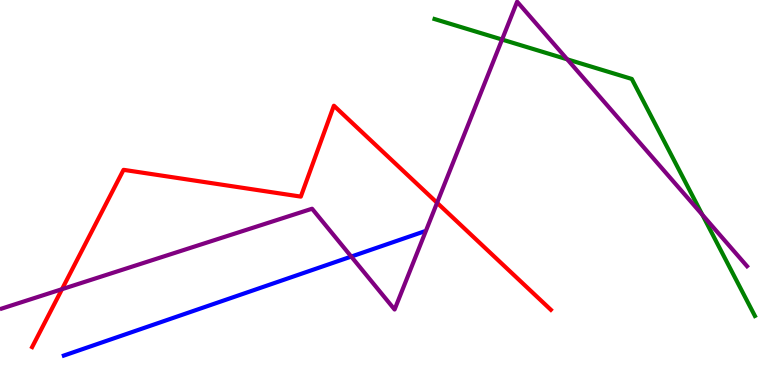[{'lines': ['blue', 'red'], 'intersections': []}, {'lines': ['green', 'red'], 'intersections': []}, {'lines': ['purple', 'red'], 'intersections': [{'x': 0.8, 'y': 2.49}, {'x': 5.64, 'y': 4.73}]}, {'lines': ['blue', 'green'], 'intersections': []}, {'lines': ['blue', 'purple'], 'intersections': [{'x': 4.53, 'y': 3.34}]}, {'lines': ['green', 'purple'], 'intersections': [{'x': 6.48, 'y': 8.97}, {'x': 7.32, 'y': 8.46}, {'x': 9.06, 'y': 4.42}]}]